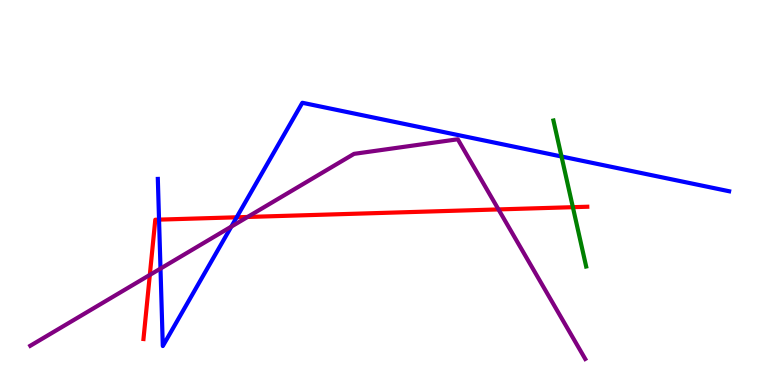[{'lines': ['blue', 'red'], 'intersections': [{'x': 2.05, 'y': 4.3}, {'x': 3.05, 'y': 4.36}]}, {'lines': ['green', 'red'], 'intersections': [{'x': 7.39, 'y': 4.62}]}, {'lines': ['purple', 'red'], 'intersections': [{'x': 1.93, 'y': 2.86}, {'x': 3.19, 'y': 4.36}, {'x': 6.43, 'y': 4.56}]}, {'lines': ['blue', 'green'], 'intersections': [{'x': 7.25, 'y': 5.94}]}, {'lines': ['blue', 'purple'], 'intersections': [{'x': 2.07, 'y': 3.02}, {'x': 2.98, 'y': 4.11}]}, {'lines': ['green', 'purple'], 'intersections': []}]